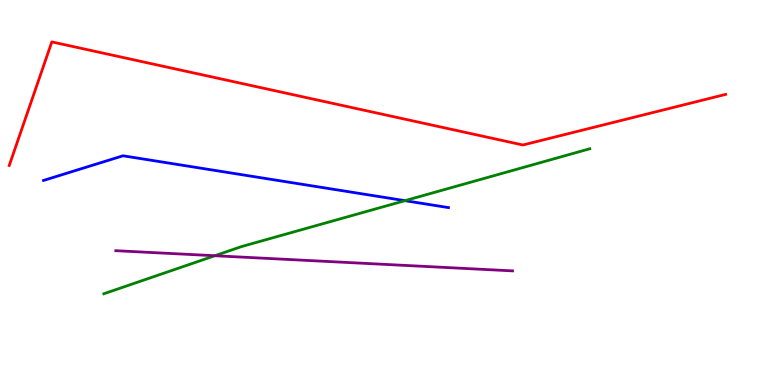[{'lines': ['blue', 'red'], 'intersections': []}, {'lines': ['green', 'red'], 'intersections': []}, {'lines': ['purple', 'red'], 'intersections': []}, {'lines': ['blue', 'green'], 'intersections': [{'x': 5.23, 'y': 4.79}]}, {'lines': ['blue', 'purple'], 'intersections': []}, {'lines': ['green', 'purple'], 'intersections': [{'x': 2.77, 'y': 3.36}]}]